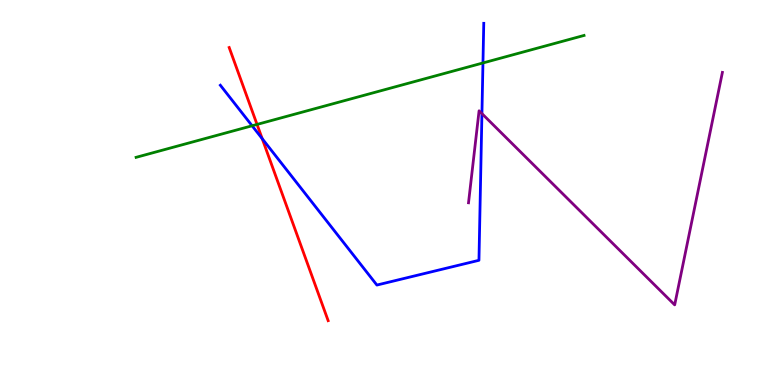[{'lines': ['blue', 'red'], 'intersections': [{'x': 3.38, 'y': 6.4}]}, {'lines': ['green', 'red'], 'intersections': [{'x': 3.32, 'y': 6.77}]}, {'lines': ['purple', 'red'], 'intersections': []}, {'lines': ['blue', 'green'], 'intersections': [{'x': 3.25, 'y': 6.73}, {'x': 6.23, 'y': 8.36}]}, {'lines': ['blue', 'purple'], 'intersections': [{'x': 6.22, 'y': 7.05}]}, {'lines': ['green', 'purple'], 'intersections': []}]